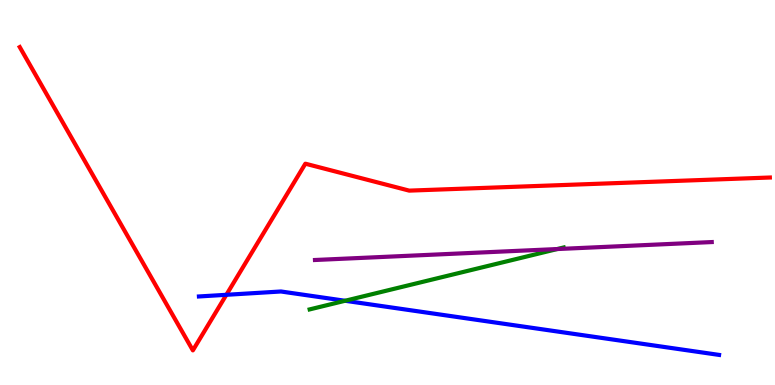[{'lines': ['blue', 'red'], 'intersections': [{'x': 2.92, 'y': 2.34}]}, {'lines': ['green', 'red'], 'intersections': []}, {'lines': ['purple', 'red'], 'intersections': []}, {'lines': ['blue', 'green'], 'intersections': [{'x': 4.45, 'y': 2.19}]}, {'lines': ['blue', 'purple'], 'intersections': []}, {'lines': ['green', 'purple'], 'intersections': [{'x': 7.19, 'y': 3.53}]}]